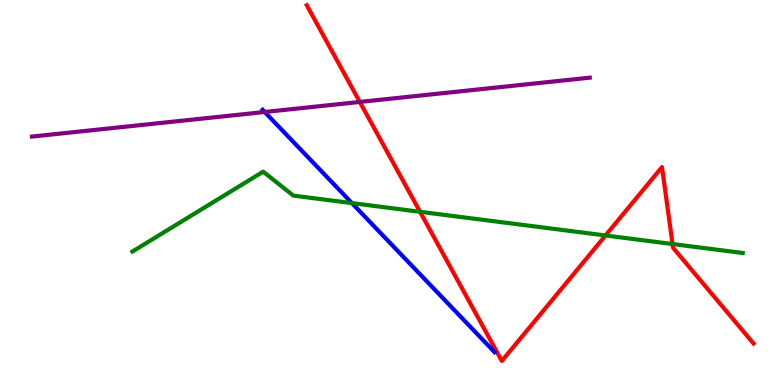[{'lines': ['blue', 'red'], 'intersections': []}, {'lines': ['green', 'red'], 'intersections': [{'x': 5.42, 'y': 4.5}, {'x': 7.81, 'y': 3.88}, {'x': 8.68, 'y': 3.66}]}, {'lines': ['purple', 'red'], 'intersections': [{'x': 4.64, 'y': 7.35}]}, {'lines': ['blue', 'green'], 'intersections': [{'x': 4.54, 'y': 4.72}]}, {'lines': ['blue', 'purple'], 'intersections': [{'x': 3.42, 'y': 7.09}]}, {'lines': ['green', 'purple'], 'intersections': []}]